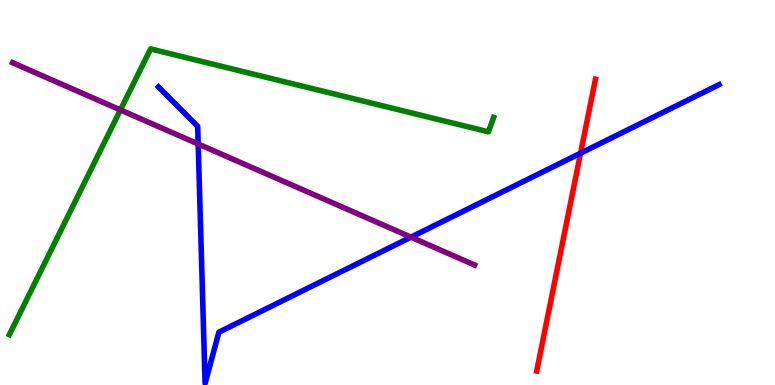[{'lines': ['blue', 'red'], 'intersections': [{'x': 7.49, 'y': 6.02}]}, {'lines': ['green', 'red'], 'intersections': []}, {'lines': ['purple', 'red'], 'intersections': []}, {'lines': ['blue', 'green'], 'intersections': []}, {'lines': ['blue', 'purple'], 'intersections': [{'x': 2.56, 'y': 6.26}, {'x': 5.3, 'y': 3.84}]}, {'lines': ['green', 'purple'], 'intersections': [{'x': 1.55, 'y': 7.14}]}]